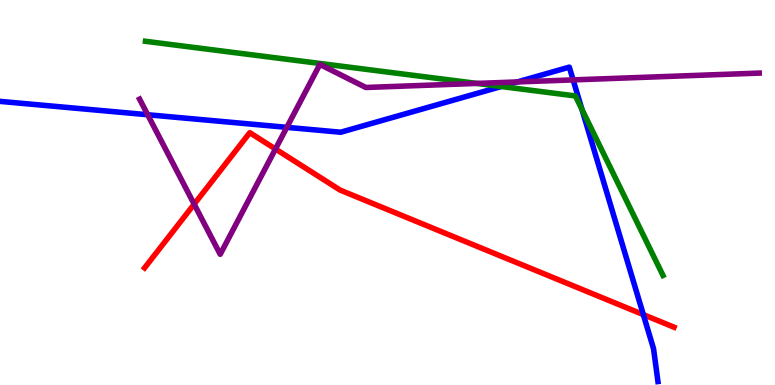[{'lines': ['blue', 'red'], 'intersections': [{'x': 8.3, 'y': 1.83}]}, {'lines': ['green', 'red'], 'intersections': []}, {'lines': ['purple', 'red'], 'intersections': [{'x': 2.51, 'y': 4.7}, {'x': 3.55, 'y': 6.13}]}, {'lines': ['blue', 'green'], 'intersections': [{'x': 6.47, 'y': 7.75}, {'x': 7.51, 'y': 7.16}]}, {'lines': ['blue', 'purple'], 'intersections': [{'x': 1.91, 'y': 7.02}, {'x': 3.7, 'y': 6.69}, {'x': 6.68, 'y': 7.87}, {'x': 7.4, 'y': 7.92}]}, {'lines': ['green', 'purple'], 'intersections': [{'x': 6.15, 'y': 7.83}]}]